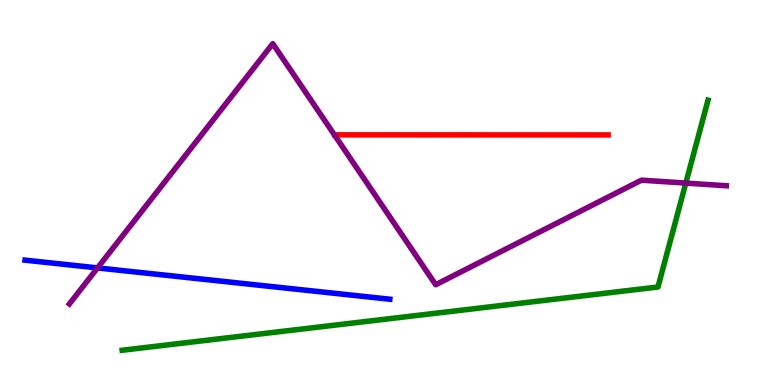[{'lines': ['blue', 'red'], 'intersections': []}, {'lines': ['green', 'red'], 'intersections': []}, {'lines': ['purple', 'red'], 'intersections': []}, {'lines': ['blue', 'green'], 'intersections': []}, {'lines': ['blue', 'purple'], 'intersections': [{'x': 1.26, 'y': 3.04}]}, {'lines': ['green', 'purple'], 'intersections': [{'x': 8.85, 'y': 5.24}]}]